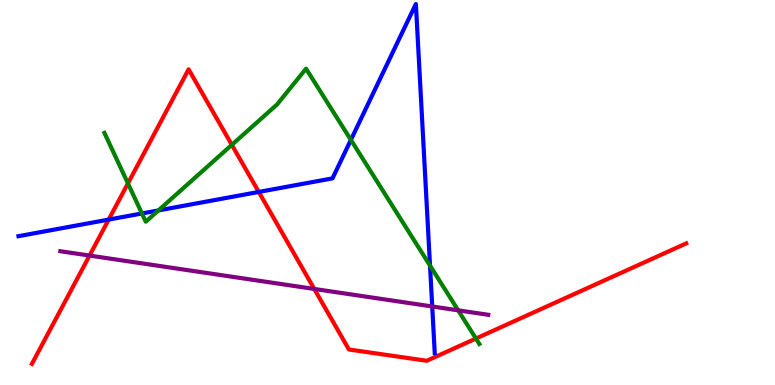[{'lines': ['blue', 'red'], 'intersections': [{'x': 1.4, 'y': 4.3}, {'x': 3.34, 'y': 5.01}]}, {'lines': ['green', 'red'], 'intersections': [{'x': 1.65, 'y': 5.24}, {'x': 2.99, 'y': 6.24}, {'x': 6.14, 'y': 1.21}]}, {'lines': ['purple', 'red'], 'intersections': [{'x': 1.16, 'y': 3.36}, {'x': 4.06, 'y': 2.49}]}, {'lines': ['blue', 'green'], 'intersections': [{'x': 1.83, 'y': 4.46}, {'x': 2.04, 'y': 4.53}, {'x': 4.53, 'y': 6.37}, {'x': 5.55, 'y': 3.1}]}, {'lines': ['blue', 'purple'], 'intersections': [{'x': 5.58, 'y': 2.04}]}, {'lines': ['green', 'purple'], 'intersections': [{'x': 5.91, 'y': 1.94}]}]